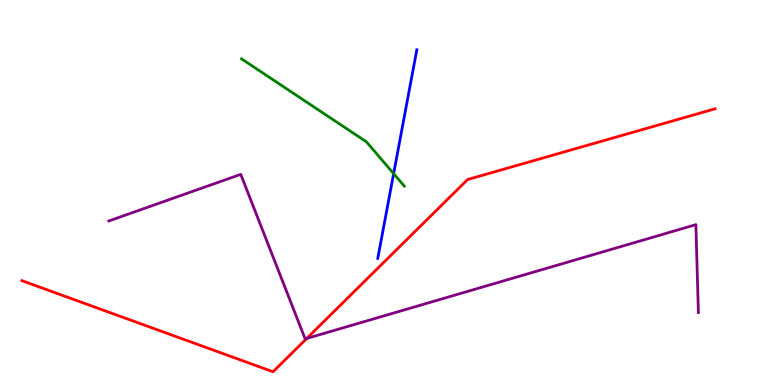[{'lines': ['blue', 'red'], 'intersections': []}, {'lines': ['green', 'red'], 'intersections': []}, {'lines': ['purple', 'red'], 'intersections': [{'x': 3.96, 'y': 1.21}]}, {'lines': ['blue', 'green'], 'intersections': [{'x': 5.08, 'y': 5.49}]}, {'lines': ['blue', 'purple'], 'intersections': []}, {'lines': ['green', 'purple'], 'intersections': []}]